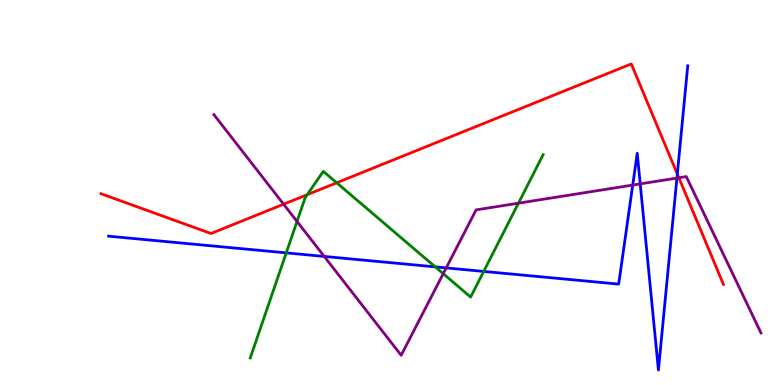[{'lines': ['blue', 'red'], 'intersections': [{'x': 8.74, 'y': 5.48}]}, {'lines': ['green', 'red'], 'intersections': [{'x': 3.96, 'y': 4.94}, {'x': 4.34, 'y': 5.25}]}, {'lines': ['purple', 'red'], 'intersections': [{'x': 3.66, 'y': 4.7}, {'x': 8.76, 'y': 5.38}]}, {'lines': ['blue', 'green'], 'intersections': [{'x': 3.69, 'y': 3.43}, {'x': 5.62, 'y': 3.07}, {'x': 6.24, 'y': 2.95}]}, {'lines': ['blue', 'purple'], 'intersections': [{'x': 4.18, 'y': 3.34}, {'x': 5.76, 'y': 3.04}, {'x': 8.16, 'y': 5.19}, {'x': 8.26, 'y': 5.22}, {'x': 8.73, 'y': 5.38}]}, {'lines': ['green', 'purple'], 'intersections': [{'x': 3.83, 'y': 4.25}, {'x': 5.72, 'y': 2.89}, {'x': 6.69, 'y': 4.72}]}]